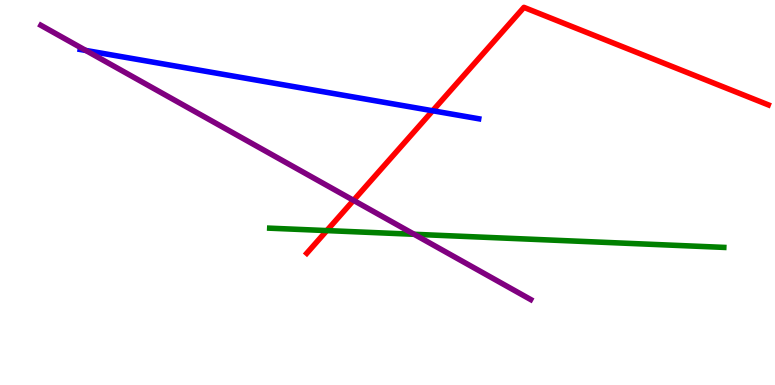[{'lines': ['blue', 'red'], 'intersections': [{'x': 5.58, 'y': 7.12}]}, {'lines': ['green', 'red'], 'intersections': [{'x': 4.22, 'y': 4.01}]}, {'lines': ['purple', 'red'], 'intersections': [{'x': 4.56, 'y': 4.8}]}, {'lines': ['blue', 'green'], 'intersections': []}, {'lines': ['blue', 'purple'], 'intersections': [{'x': 1.11, 'y': 8.69}]}, {'lines': ['green', 'purple'], 'intersections': [{'x': 5.34, 'y': 3.91}]}]